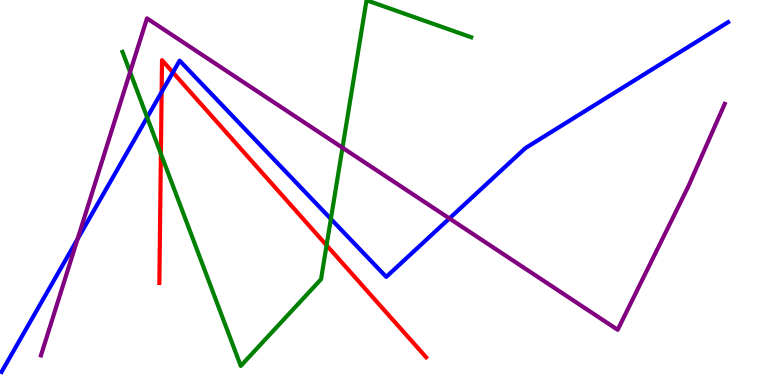[{'lines': ['blue', 'red'], 'intersections': [{'x': 2.09, 'y': 7.61}, {'x': 2.23, 'y': 8.12}]}, {'lines': ['green', 'red'], 'intersections': [{'x': 2.08, 'y': 6.0}, {'x': 4.21, 'y': 3.63}]}, {'lines': ['purple', 'red'], 'intersections': []}, {'lines': ['blue', 'green'], 'intersections': [{'x': 1.9, 'y': 6.95}, {'x': 4.27, 'y': 4.31}]}, {'lines': ['blue', 'purple'], 'intersections': [{'x': 1.0, 'y': 3.79}, {'x': 5.8, 'y': 4.33}]}, {'lines': ['green', 'purple'], 'intersections': [{'x': 1.68, 'y': 8.13}, {'x': 4.42, 'y': 6.16}]}]